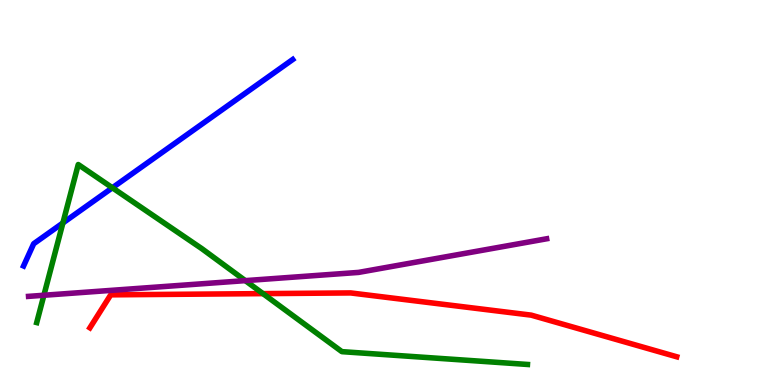[{'lines': ['blue', 'red'], 'intersections': []}, {'lines': ['green', 'red'], 'intersections': [{'x': 3.39, 'y': 2.37}]}, {'lines': ['purple', 'red'], 'intersections': []}, {'lines': ['blue', 'green'], 'intersections': [{'x': 0.812, 'y': 4.21}, {'x': 1.45, 'y': 5.12}]}, {'lines': ['blue', 'purple'], 'intersections': []}, {'lines': ['green', 'purple'], 'intersections': [{'x': 0.566, 'y': 2.33}, {'x': 3.17, 'y': 2.71}]}]